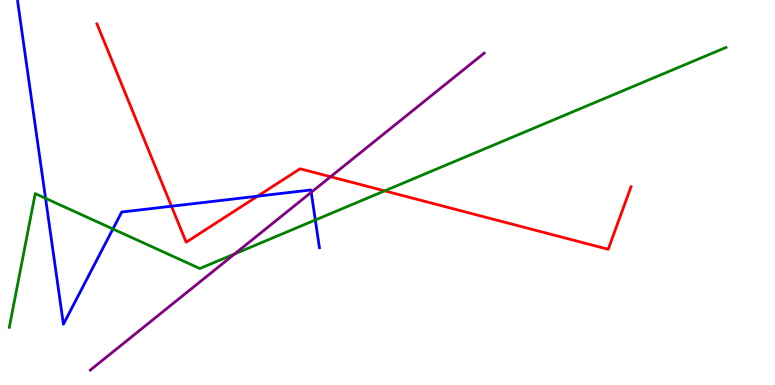[{'lines': ['blue', 'red'], 'intersections': [{'x': 2.21, 'y': 4.64}, {'x': 3.32, 'y': 4.9}]}, {'lines': ['green', 'red'], 'intersections': [{'x': 4.96, 'y': 5.04}]}, {'lines': ['purple', 'red'], 'intersections': [{'x': 4.27, 'y': 5.41}]}, {'lines': ['blue', 'green'], 'intersections': [{'x': 0.588, 'y': 4.85}, {'x': 1.46, 'y': 4.05}, {'x': 4.07, 'y': 4.29}]}, {'lines': ['blue', 'purple'], 'intersections': [{'x': 4.02, 'y': 5.0}]}, {'lines': ['green', 'purple'], 'intersections': [{'x': 3.03, 'y': 3.41}]}]